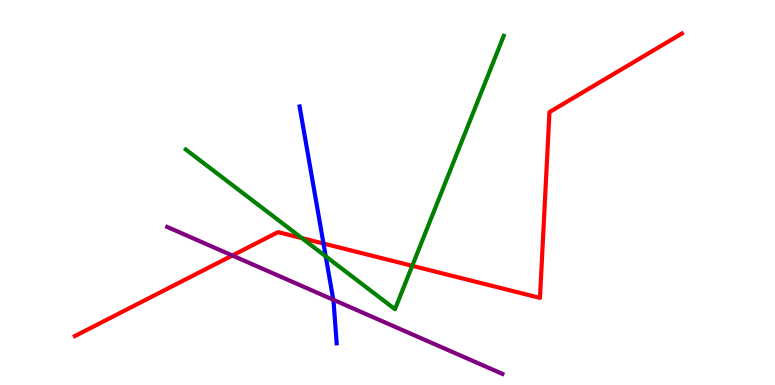[{'lines': ['blue', 'red'], 'intersections': [{'x': 4.17, 'y': 3.67}]}, {'lines': ['green', 'red'], 'intersections': [{'x': 3.89, 'y': 3.82}, {'x': 5.32, 'y': 3.1}]}, {'lines': ['purple', 'red'], 'intersections': [{'x': 3.0, 'y': 3.36}]}, {'lines': ['blue', 'green'], 'intersections': [{'x': 4.2, 'y': 3.34}]}, {'lines': ['blue', 'purple'], 'intersections': [{'x': 4.3, 'y': 2.21}]}, {'lines': ['green', 'purple'], 'intersections': []}]